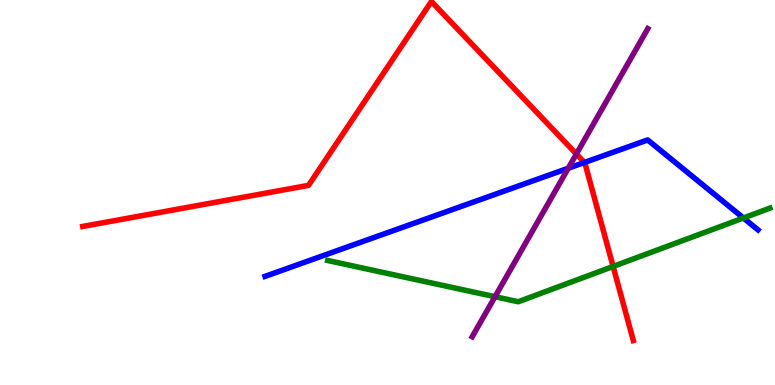[{'lines': ['blue', 'red'], 'intersections': [{'x': 7.54, 'y': 5.78}]}, {'lines': ['green', 'red'], 'intersections': [{'x': 7.91, 'y': 3.08}]}, {'lines': ['purple', 'red'], 'intersections': [{'x': 7.44, 'y': 6.0}]}, {'lines': ['blue', 'green'], 'intersections': [{'x': 9.59, 'y': 4.34}]}, {'lines': ['blue', 'purple'], 'intersections': [{'x': 7.33, 'y': 5.63}]}, {'lines': ['green', 'purple'], 'intersections': [{'x': 6.39, 'y': 2.29}]}]